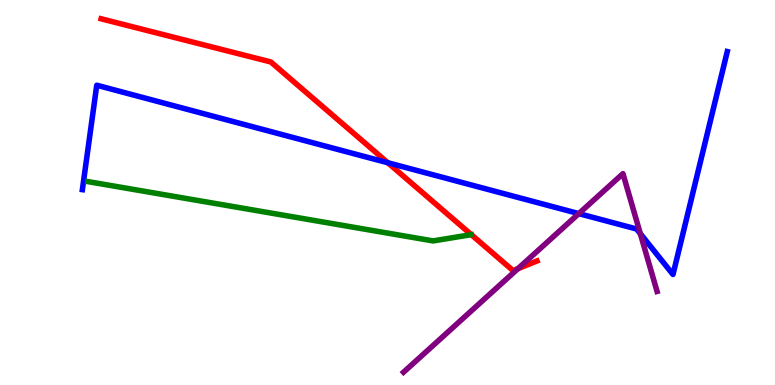[{'lines': ['blue', 'red'], 'intersections': [{'x': 5.0, 'y': 5.77}]}, {'lines': ['green', 'red'], 'intersections': []}, {'lines': ['purple', 'red'], 'intersections': [{'x': 6.68, 'y': 3.02}]}, {'lines': ['blue', 'green'], 'intersections': []}, {'lines': ['blue', 'purple'], 'intersections': [{'x': 7.47, 'y': 4.45}, {'x': 8.26, 'y': 3.93}]}, {'lines': ['green', 'purple'], 'intersections': []}]